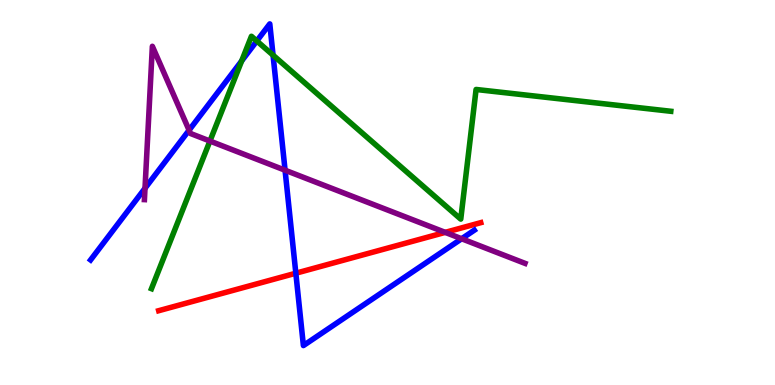[{'lines': ['blue', 'red'], 'intersections': [{'x': 3.82, 'y': 2.9}]}, {'lines': ['green', 'red'], 'intersections': []}, {'lines': ['purple', 'red'], 'intersections': [{'x': 5.74, 'y': 3.96}]}, {'lines': ['blue', 'green'], 'intersections': [{'x': 3.12, 'y': 8.42}, {'x': 3.31, 'y': 8.94}, {'x': 3.52, 'y': 8.57}]}, {'lines': ['blue', 'purple'], 'intersections': [{'x': 1.87, 'y': 5.11}, {'x': 2.44, 'y': 6.62}, {'x': 3.68, 'y': 5.58}, {'x': 5.96, 'y': 3.8}]}, {'lines': ['green', 'purple'], 'intersections': [{'x': 2.71, 'y': 6.34}]}]